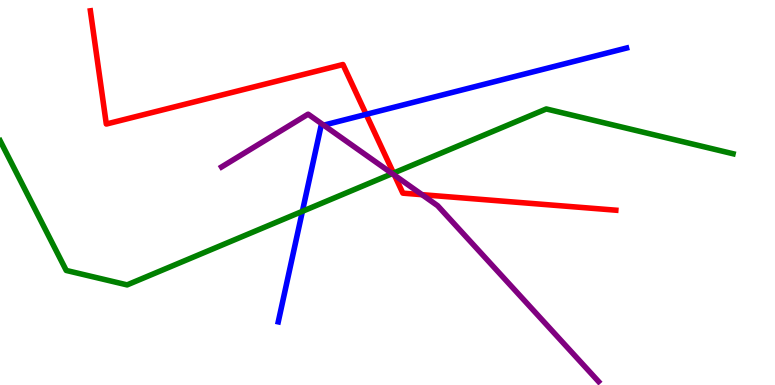[{'lines': ['blue', 'red'], 'intersections': [{'x': 4.72, 'y': 7.03}]}, {'lines': ['green', 'red'], 'intersections': [{'x': 5.08, 'y': 5.5}]}, {'lines': ['purple', 'red'], 'intersections': [{'x': 5.09, 'y': 5.45}, {'x': 5.45, 'y': 4.94}]}, {'lines': ['blue', 'green'], 'intersections': [{'x': 3.9, 'y': 4.51}]}, {'lines': ['blue', 'purple'], 'intersections': [{'x': 4.18, 'y': 6.75}]}, {'lines': ['green', 'purple'], 'intersections': [{'x': 5.06, 'y': 5.49}]}]